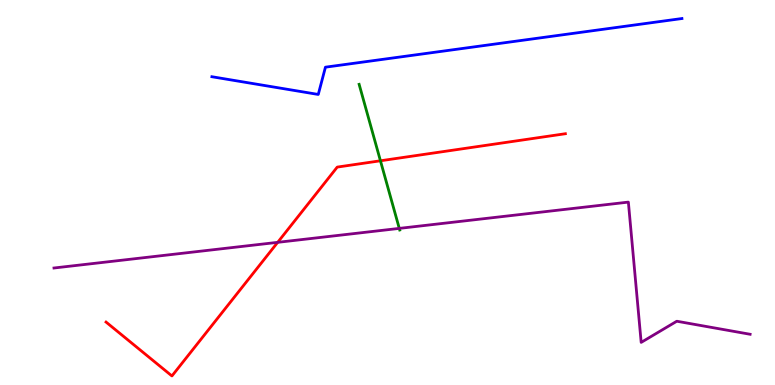[{'lines': ['blue', 'red'], 'intersections': []}, {'lines': ['green', 'red'], 'intersections': [{'x': 4.91, 'y': 5.82}]}, {'lines': ['purple', 'red'], 'intersections': [{'x': 3.58, 'y': 3.71}]}, {'lines': ['blue', 'green'], 'intersections': []}, {'lines': ['blue', 'purple'], 'intersections': []}, {'lines': ['green', 'purple'], 'intersections': [{'x': 5.15, 'y': 4.07}]}]